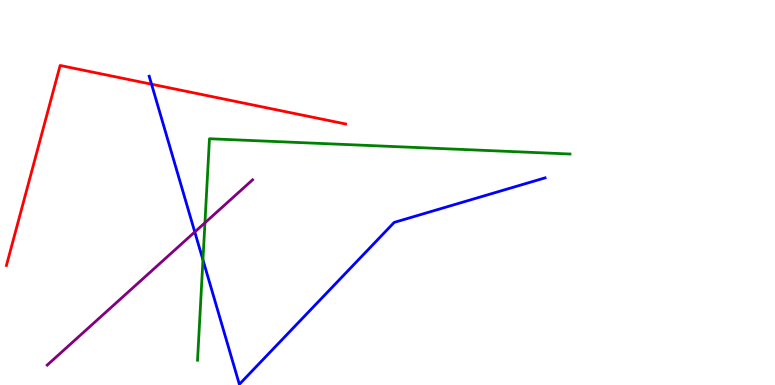[{'lines': ['blue', 'red'], 'intersections': [{'x': 1.96, 'y': 7.81}]}, {'lines': ['green', 'red'], 'intersections': []}, {'lines': ['purple', 'red'], 'intersections': []}, {'lines': ['blue', 'green'], 'intersections': [{'x': 2.62, 'y': 3.25}]}, {'lines': ['blue', 'purple'], 'intersections': [{'x': 2.51, 'y': 3.97}]}, {'lines': ['green', 'purple'], 'intersections': [{'x': 2.64, 'y': 4.21}]}]